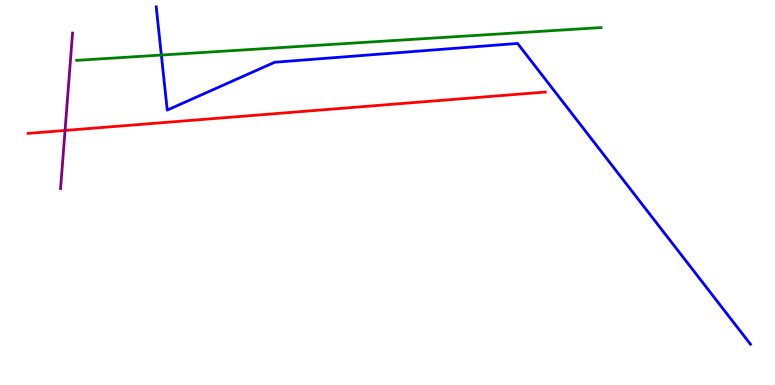[{'lines': ['blue', 'red'], 'intersections': []}, {'lines': ['green', 'red'], 'intersections': []}, {'lines': ['purple', 'red'], 'intersections': [{'x': 0.839, 'y': 6.61}]}, {'lines': ['blue', 'green'], 'intersections': [{'x': 2.08, 'y': 8.57}]}, {'lines': ['blue', 'purple'], 'intersections': []}, {'lines': ['green', 'purple'], 'intersections': []}]